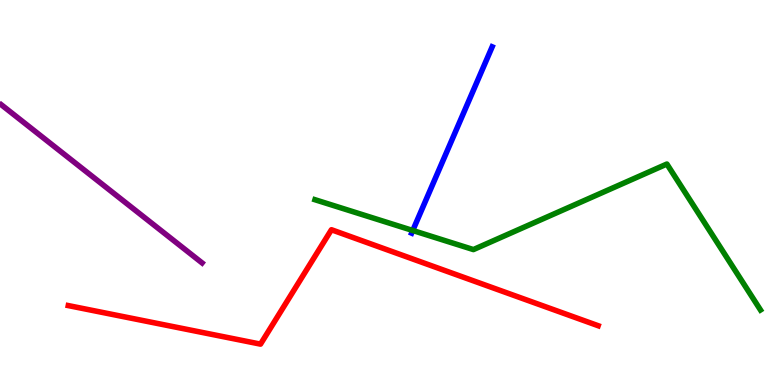[{'lines': ['blue', 'red'], 'intersections': []}, {'lines': ['green', 'red'], 'intersections': []}, {'lines': ['purple', 'red'], 'intersections': []}, {'lines': ['blue', 'green'], 'intersections': [{'x': 5.33, 'y': 4.01}]}, {'lines': ['blue', 'purple'], 'intersections': []}, {'lines': ['green', 'purple'], 'intersections': []}]